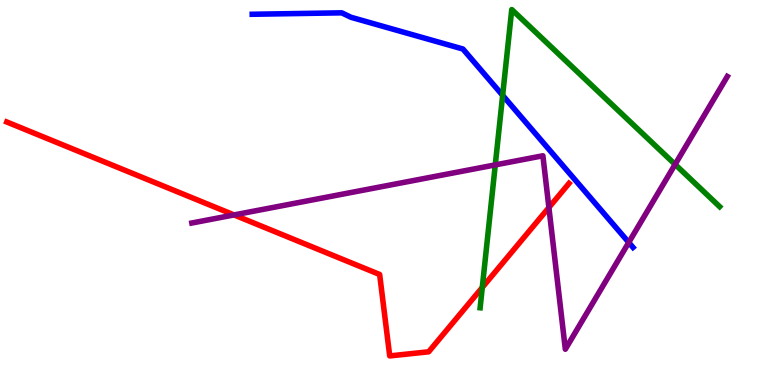[{'lines': ['blue', 'red'], 'intersections': []}, {'lines': ['green', 'red'], 'intersections': [{'x': 6.22, 'y': 2.53}]}, {'lines': ['purple', 'red'], 'intersections': [{'x': 3.02, 'y': 4.42}, {'x': 7.08, 'y': 4.61}]}, {'lines': ['blue', 'green'], 'intersections': [{'x': 6.49, 'y': 7.52}]}, {'lines': ['blue', 'purple'], 'intersections': [{'x': 8.11, 'y': 3.7}]}, {'lines': ['green', 'purple'], 'intersections': [{'x': 6.39, 'y': 5.72}, {'x': 8.71, 'y': 5.73}]}]